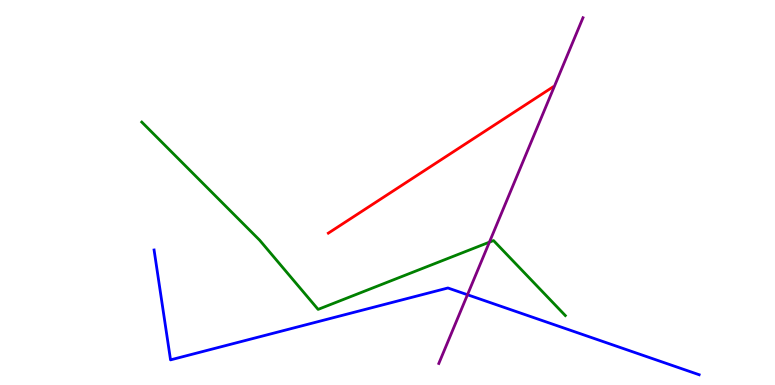[{'lines': ['blue', 'red'], 'intersections': []}, {'lines': ['green', 'red'], 'intersections': []}, {'lines': ['purple', 'red'], 'intersections': []}, {'lines': ['blue', 'green'], 'intersections': []}, {'lines': ['blue', 'purple'], 'intersections': [{'x': 6.03, 'y': 2.34}]}, {'lines': ['green', 'purple'], 'intersections': [{'x': 6.31, 'y': 3.71}]}]